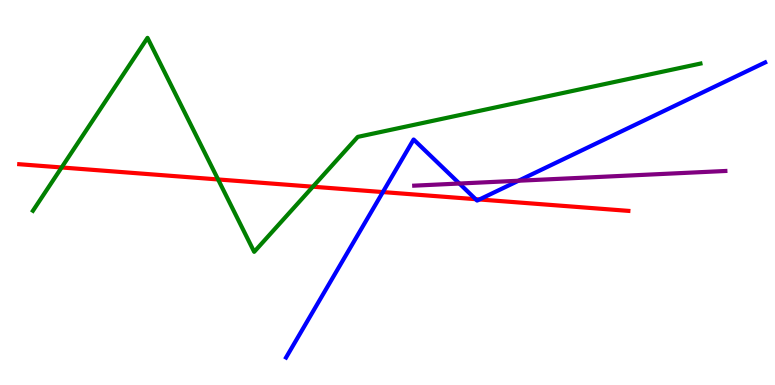[{'lines': ['blue', 'red'], 'intersections': [{'x': 4.94, 'y': 5.01}, {'x': 6.14, 'y': 4.83}, {'x': 6.19, 'y': 4.82}]}, {'lines': ['green', 'red'], 'intersections': [{'x': 0.795, 'y': 5.65}, {'x': 2.81, 'y': 5.34}, {'x': 4.04, 'y': 5.15}]}, {'lines': ['purple', 'red'], 'intersections': []}, {'lines': ['blue', 'green'], 'intersections': []}, {'lines': ['blue', 'purple'], 'intersections': [{'x': 5.93, 'y': 5.23}, {'x': 6.69, 'y': 5.31}]}, {'lines': ['green', 'purple'], 'intersections': []}]